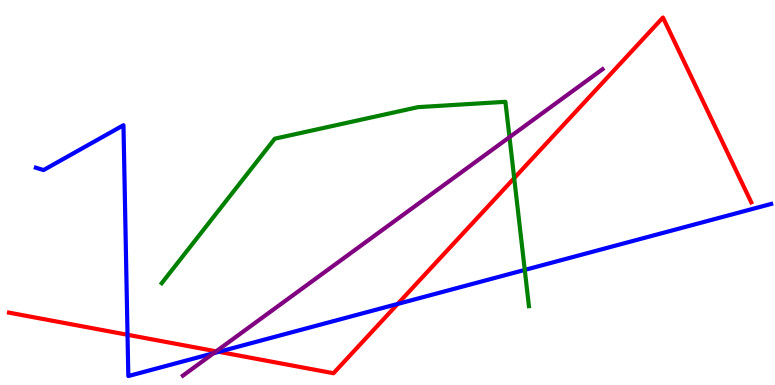[{'lines': ['blue', 'red'], 'intersections': [{'x': 1.65, 'y': 1.3}, {'x': 2.82, 'y': 0.862}, {'x': 5.13, 'y': 2.11}]}, {'lines': ['green', 'red'], 'intersections': [{'x': 6.63, 'y': 5.37}]}, {'lines': ['purple', 'red'], 'intersections': [{'x': 2.79, 'y': 0.875}]}, {'lines': ['blue', 'green'], 'intersections': [{'x': 6.77, 'y': 2.99}]}, {'lines': ['blue', 'purple'], 'intersections': [{'x': 2.76, 'y': 0.825}]}, {'lines': ['green', 'purple'], 'intersections': [{'x': 6.57, 'y': 6.44}]}]